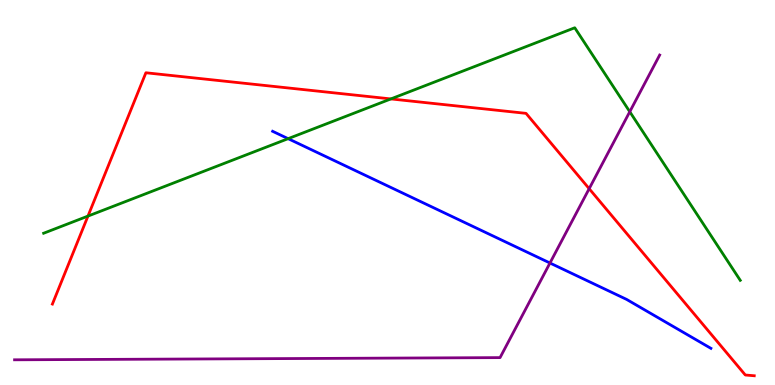[{'lines': ['blue', 'red'], 'intersections': []}, {'lines': ['green', 'red'], 'intersections': [{'x': 1.14, 'y': 4.39}, {'x': 5.04, 'y': 7.43}]}, {'lines': ['purple', 'red'], 'intersections': [{'x': 7.6, 'y': 5.1}]}, {'lines': ['blue', 'green'], 'intersections': [{'x': 3.72, 'y': 6.4}]}, {'lines': ['blue', 'purple'], 'intersections': [{'x': 7.1, 'y': 3.17}]}, {'lines': ['green', 'purple'], 'intersections': [{'x': 8.13, 'y': 7.1}]}]